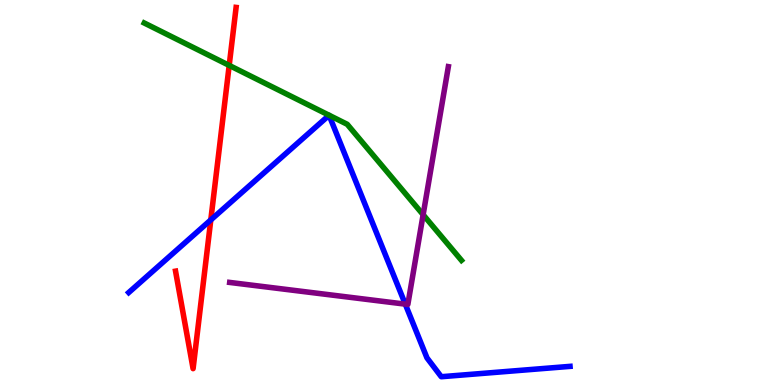[{'lines': ['blue', 'red'], 'intersections': [{'x': 2.72, 'y': 4.29}]}, {'lines': ['green', 'red'], 'intersections': [{'x': 2.96, 'y': 8.3}]}, {'lines': ['purple', 'red'], 'intersections': []}, {'lines': ['blue', 'green'], 'intersections': []}, {'lines': ['blue', 'purple'], 'intersections': [{'x': 5.23, 'y': 2.1}]}, {'lines': ['green', 'purple'], 'intersections': [{'x': 5.46, 'y': 4.42}]}]